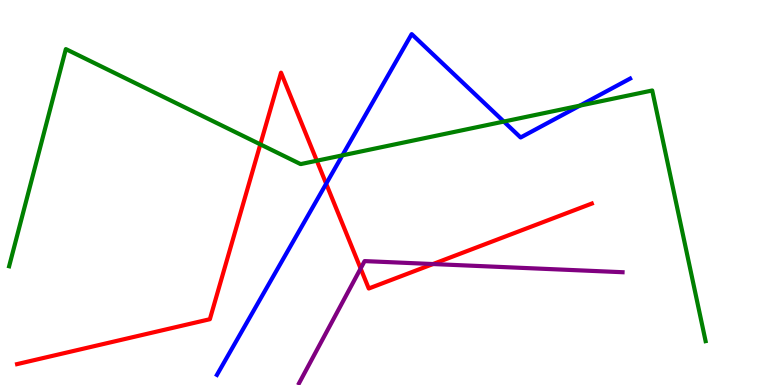[{'lines': ['blue', 'red'], 'intersections': [{'x': 4.21, 'y': 5.23}]}, {'lines': ['green', 'red'], 'intersections': [{'x': 3.36, 'y': 6.25}, {'x': 4.09, 'y': 5.83}]}, {'lines': ['purple', 'red'], 'intersections': [{'x': 4.65, 'y': 3.03}, {'x': 5.59, 'y': 3.14}]}, {'lines': ['blue', 'green'], 'intersections': [{'x': 4.42, 'y': 5.96}, {'x': 6.5, 'y': 6.84}, {'x': 7.48, 'y': 7.26}]}, {'lines': ['blue', 'purple'], 'intersections': []}, {'lines': ['green', 'purple'], 'intersections': []}]